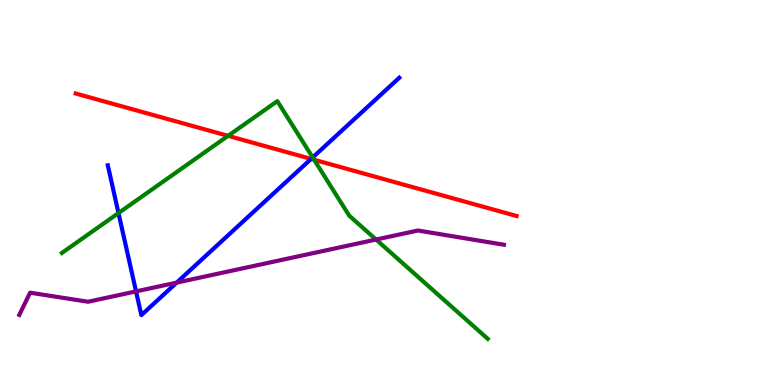[{'lines': ['blue', 'red'], 'intersections': [{'x': 4.01, 'y': 5.87}]}, {'lines': ['green', 'red'], 'intersections': [{'x': 2.94, 'y': 6.47}, {'x': 4.05, 'y': 5.85}]}, {'lines': ['purple', 'red'], 'intersections': []}, {'lines': ['blue', 'green'], 'intersections': [{'x': 1.53, 'y': 4.47}, {'x': 4.03, 'y': 5.91}]}, {'lines': ['blue', 'purple'], 'intersections': [{'x': 1.76, 'y': 2.43}, {'x': 2.28, 'y': 2.66}]}, {'lines': ['green', 'purple'], 'intersections': [{'x': 4.85, 'y': 3.78}]}]